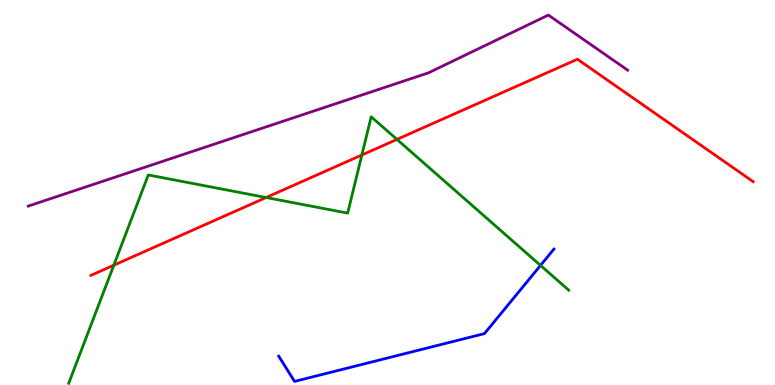[{'lines': ['blue', 'red'], 'intersections': []}, {'lines': ['green', 'red'], 'intersections': [{'x': 1.47, 'y': 3.11}, {'x': 3.43, 'y': 4.87}, {'x': 4.67, 'y': 5.97}, {'x': 5.12, 'y': 6.38}]}, {'lines': ['purple', 'red'], 'intersections': []}, {'lines': ['blue', 'green'], 'intersections': [{'x': 6.97, 'y': 3.11}]}, {'lines': ['blue', 'purple'], 'intersections': []}, {'lines': ['green', 'purple'], 'intersections': []}]